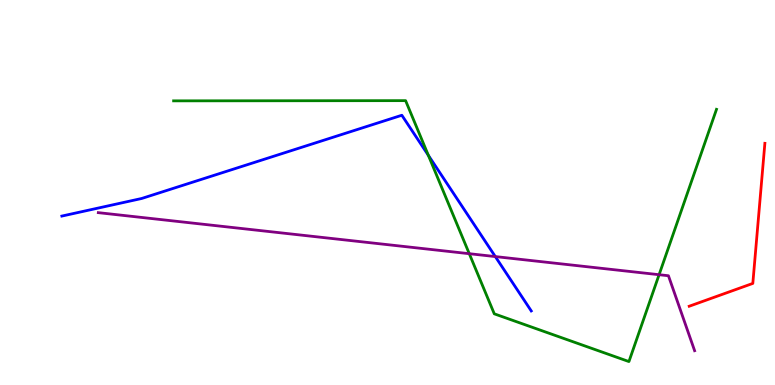[{'lines': ['blue', 'red'], 'intersections': []}, {'lines': ['green', 'red'], 'intersections': []}, {'lines': ['purple', 'red'], 'intersections': []}, {'lines': ['blue', 'green'], 'intersections': [{'x': 5.53, 'y': 5.97}]}, {'lines': ['blue', 'purple'], 'intersections': [{'x': 6.39, 'y': 3.34}]}, {'lines': ['green', 'purple'], 'intersections': [{'x': 6.06, 'y': 3.41}, {'x': 8.5, 'y': 2.86}]}]